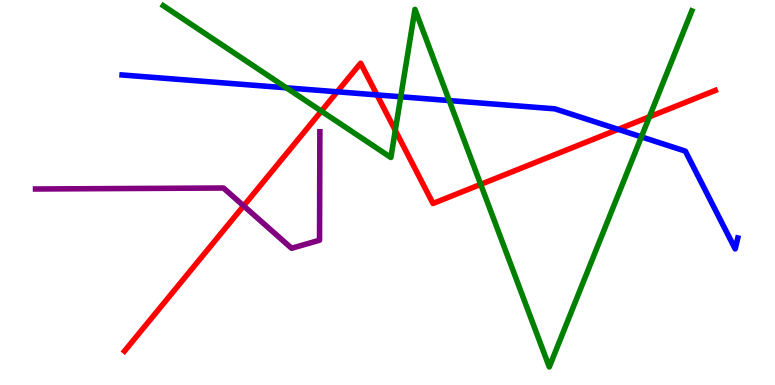[{'lines': ['blue', 'red'], 'intersections': [{'x': 4.35, 'y': 7.62}, {'x': 4.86, 'y': 7.53}, {'x': 7.98, 'y': 6.64}]}, {'lines': ['green', 'red'], 'intersections': [{'x': 4.15, 'y': 7.11}, {'x': 5.1, 'y': 6.61}, {'x': 6.2, 'y': 5.21}, {'x': 8.38, 'y': 6.97}]}, {'lines': ['purple', 'red'], 'intersections': [{'x': 3.14, 'y': 4.65}]}, {'lines': ['blue', 'green'], 'intersections': [{'x': 3.7, 'y': 7.72}, {'x': 5.17, 'y': 7.49}, {'x': 5.8, 'y': 7.39}, {'x': 8.28, 'y': 6.44}]}, {'lines': ['blue', 'purple'], 'intersections': []}, {'lines': ['green', 'purple'], 'intersections': []}]